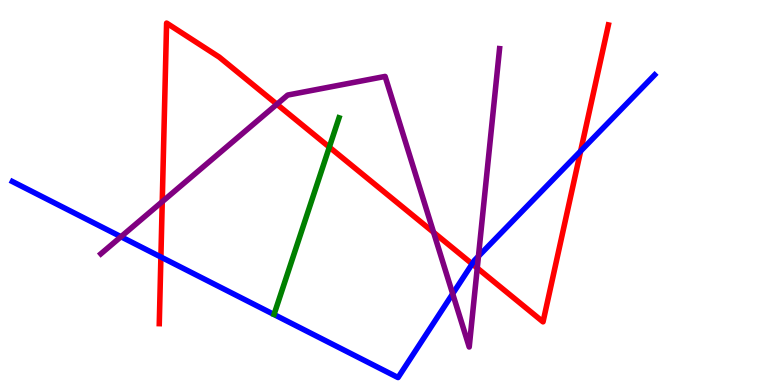[{'lines': ['blue', 'red'], 'intersections': [{'x': 2.08, 'y': 3.32}, {'x': 6.09, 'y': 3.15}, {'x': 7.49, 'y': 6.08}]}, {'lines': ['green', 'red'], 'intersections': [{'x': 4.25, 'y': 6.18}]}, {'lines': ['purple', 'red'], 'intersections': [{'x': 2.09, 'y': 4.76}, {'x': 3.57, 'y': 7.29}, {'x': 5.59, 'y': 3.96}, {'x': 6.16, 'y': 3.04}]}, {'lines': ['blue', 'green'], 'intersections': []}, {'lines': ['blue', 'purple'], 'intersections': [{'x': 1.56, 'y': 3.85}, {'x': 5.84, 'y': 2.37}, {'x': 6.17, 'y': 3.34}]}, {'lines': ['green', 'purple'], 'intersections': []}]